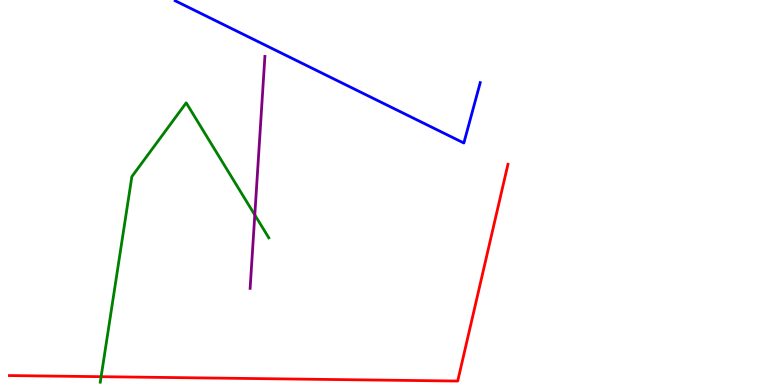[{'lines': ['blue', 'red'], 'intersections': []}, {'lines': ['green', 'red'], 'intersections': [{'x': 1.3, 'y': 0.216}]}, {'lines': ['purple', 'red'], 'intersections': []}, {'lines': ['blue', 'green'], 'intersections': []}, {'lines': ['blue', 'purple'], 'intersections': []}, {'lines': ['green', 'purple'], 'intersections': [{'x': 3.29, 'y': 4.42}]}]